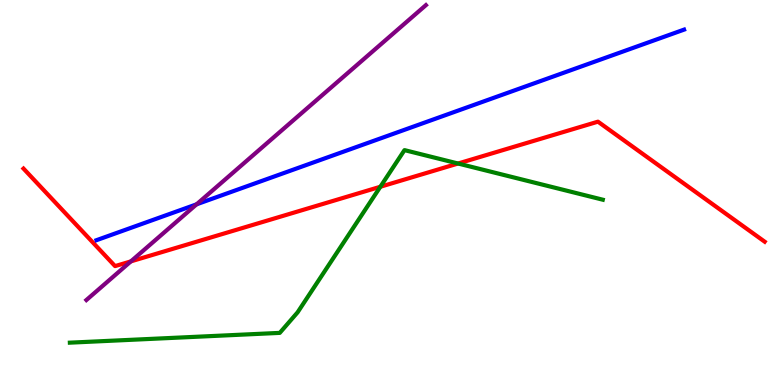[{'lines': ['blue', 'red'], 'intersections': []}, {'lines': ['green', 'red'], 'intersections': [{'x': 4.91, 'y': 5.15}, {'x': 5.91, 'y': 5.75}]}, {'lines': ['purple', 'red'], 'intersections': [{'x': 1.69, 'y': 3.21}]}, {'lines': ['blue', 'green'], 'intersections': []}, {'lines': ['blue', 'purple'], 'intersections': [{'x': 2.54, 'y': 4.69}]}, {'lines': ['green', 'purple'], 'intersections': []}]